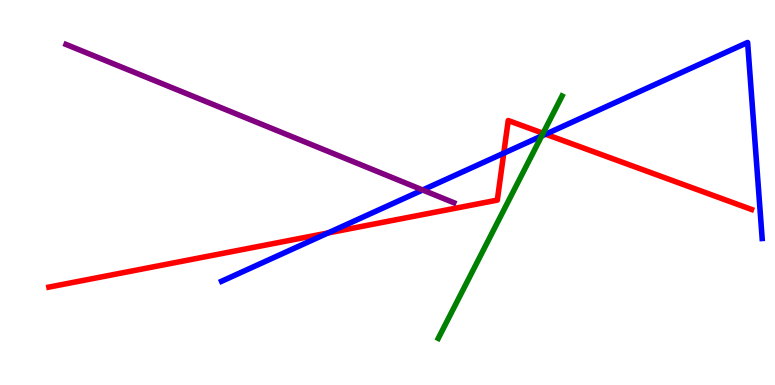[{'lines': ['blue', 'red'], 'intersections': [{'x': 4.23, 'y': 3.95}, {'x': 6.5, 'y': 6.02}, {'x': 7.04, 'y': 6.51}]}, {'lines': ['green', 'red'], 'intersections': [{'x': 7.01, 'y': 6.54}]}, {'lines': ['purple', 'red'], 'intersections': []}, {'lines': ['blue', 'green'], 'intersections': [{'x': 6.99, 'y': 6.47}]}, {'lines': ['blue', 'purple'], 'intersections': [{'x': 5.45, 'y': 5.07}]}, {'lines': ['green', 'purple'], 'intersections': []}]